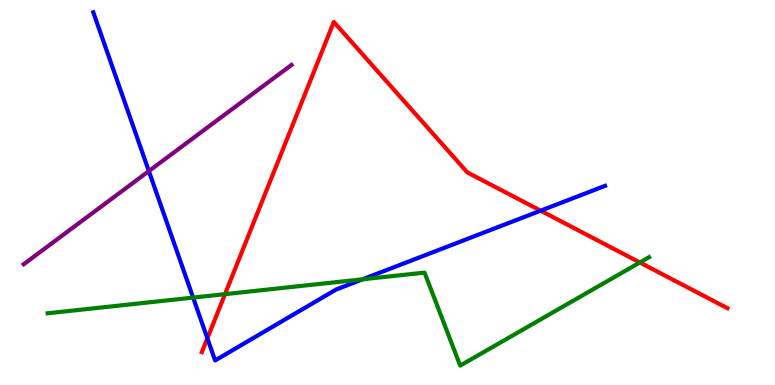[{'lines': ['blue', 'red'], 'intersections': [{'x': 2.68, 'y': 1.21}, {'x': 6.98, 'y': 4.53}]}, {'lines': ['green', 'red'], 'intersections': [{'x': 2.9, 'y': 2.36}, {'x': 8.26, 'y': 3.18}]}, {'lines': ['purple', 'red'], 'intersections': []}, {'lines': ['blue', 'green'], 'intersections': [{'x': 2.49, 'y': 2.27}, {'x': 4.68, 'y': 2.75}]}, {'lines': ['blue', 'purple'], 'intersections': [{'x': 1.92, 'y': 5.56}]}, {'lines': ['green', 'purple'], 'intersections': []}]